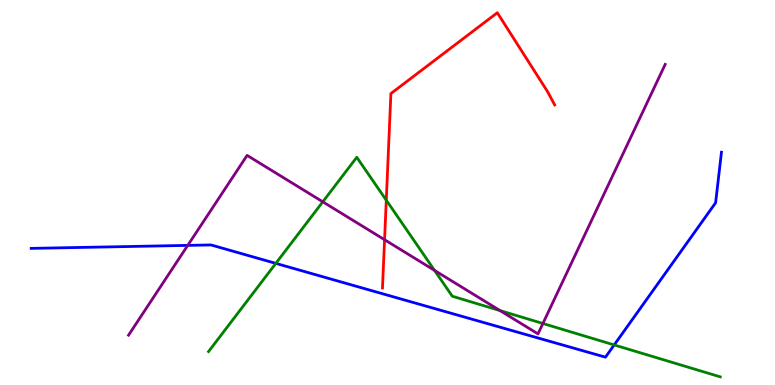[{'lines': ['blue', 'red'], 'intersections': []}, {'lines': ['green', 'red'], 'intersections': [{'x': 4.98, 'y': 4.8}]}, {'lines': ['purple', 'red'], 'intersections': [{'x': 4.96, 'y': 3.77}]}, {'lines': ['blue', 'green'], 'intersections': [{'x': 3.56, 'y': 3.16}, {'x': 7.93, 'y': 1.04}]}, {'lines': ['blue', 'purple'], 'intersections': [{'x': 2.42, 'y': 3.63}]}, {'lines': ['green', 'purple'], 'intersections': [{'x': 4.17, 'y': 4.76}, {'x': 5.61, 'y': 2.98}, {'x': 6.45, 'y': 1.93}, {'x': 7.01, 'y': 1.6}]}]